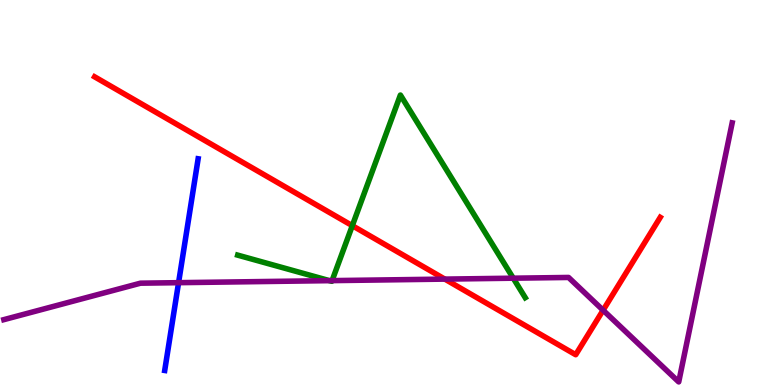[{'lines': ['blue', 'red'], 'intersections': []}, {'lines': ['green', 'red'], 'intersections': [{'x': 4.55, 'y': 4.14}]}, {'lines': ['purple', 'red'], 'intersections': [{'x': 5.74, 'y': 2.75}, {'x': 7.78, 'y': 1.94}]}, {'lines': ['blue', 'green'], 'intersections': []}, {'lines': ['blue', 'purple'], 'intersections': [{'x': 2.3, 'y': 2.66}]}, {'lines': ['green', 'purple'], 'intersections': [{'x': 4.25, 'y': 2.71}, {'x': 4.28, 'y': 2.71}, {'x': 6.62, 'y': 2.77}]}]